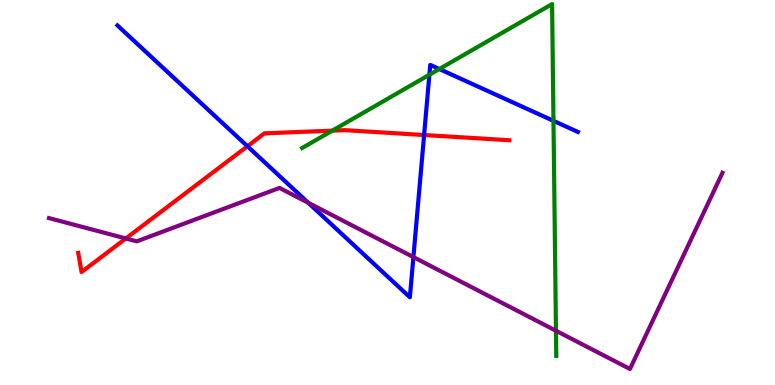[{'lines': ['blue', 'red'], 'intersections': [{'x': 3.19, 'y': 6.2}, {'x': 5.47, 'y': 6.49}]}, {'lines': ['green', 'red'], 'intersections': [{'x': 4.29, 'y': 6.61}]}, {'lines': ['purple', 'red'], 'intersections': [{'x': 1.62, 'y': 3.81}]}, {'lines': ['blue', 'green'], 'intersections': [{'x': 5.54, 'y': 8.06}, {'x': 5.67, 'y': 8.21}, {'x': 7.14, 'y': 6.86}]}, {'lines': ['blue', 'purple'], 'intersections': [{'x': 3.98, 'y': 4.73}, {'x': 5.33, 'y': 3.32}]}, {'lines': ['green', 'purple'], 'intersections': [{'x': 7.17, 'y': 1.41}]}]